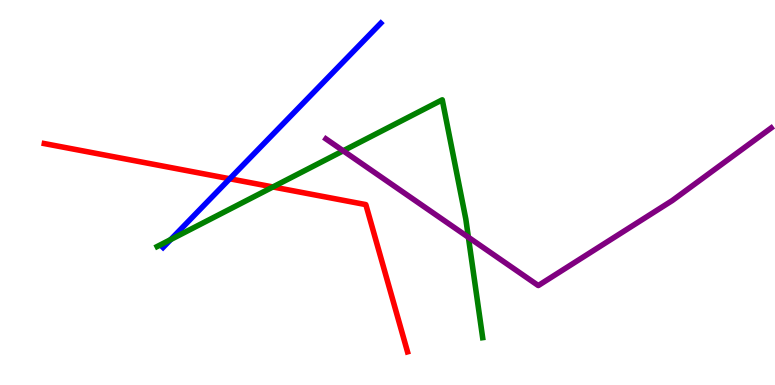[{'lines': ['blue', 'red'], 'intersections': [{'x': 2.96, 'y': 5.36}]}, {'lines': ['green', 'red'], 'intersections': [{'x': 3.52, 'y': 5.14}]}, {'lines': ['purple', 'red'], 'intersections': []}, {'lines': ['blue', 'green'], 'intersections': [{'x': 2.2, 'y': 3.78}]}, {'lines': ['blue', 'purple'], 'intersections': []}, {'lines': ['green', 'purple'], 'intersections': [{'x': 4.43, 'y': 6.08}, {'x': 6.04, 'y': 3.84}]}]